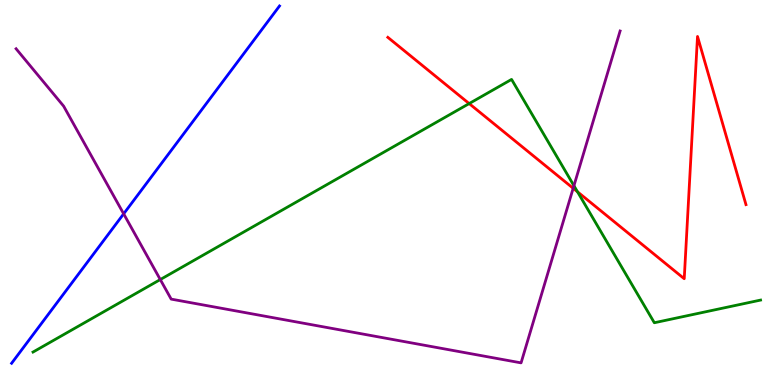[{'lines': ['blue', 'red'], 'intersections': []}, {'lines': ['green', 'red'], 'intersections': [{'x': 6.05, 'y': 7.31}, {'x': 7.45, 'y': 5.02}]}, {'lines': ['purple', 'red'], 'intersections': [{'x': 7.4, 'y': 5.11}]}, {'lines': ['blue', 'green'], 'intersections': []}, {'lines': ['blue', 'purple'], 'intersections': [{'x': 1.6, 'y': 4.45}]}, {'lines': ['green', 'purple'], 'intersections': [{'x': 2.07, 'y': 2.74}, {'x': 7.41, 'y': 5.18}]}]